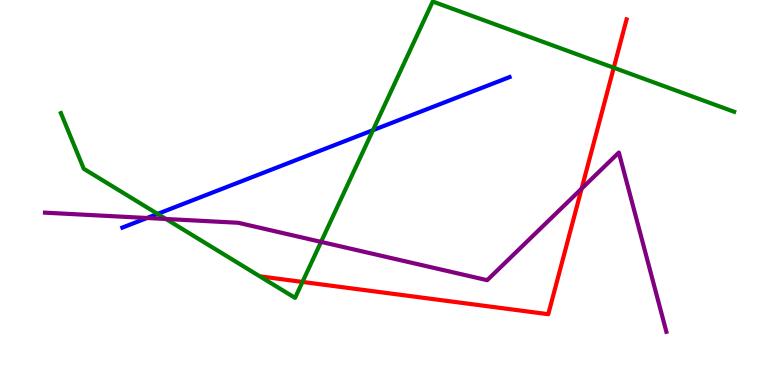[{'lines': ['blue', 'red'], 'intersections': []}, {'lines': ['green', 'red'], 'intersections': [{'x': 3.9, 'y': 2.68}, {'x': 7.92, 'y': 8.24}]}, {'lines': ['purple', 'red'], 'intersections': [{'x': 7.5, 'y': 5.1}]}, {'lines': ['blue', 'green'], 'intersections': [{'x': 2.03, 'y': 4.44}, {'x': 4.81, 'y': 6.62}]}, {'lines': ['blue', 'purple'], 'intersections': [{'x': 1.9, 'y': 4.34}]}, {'lines': ['green', 'purple'], 'intersections': [{'x': 2.14, 'y': 4.31}, {'x': 4.14, 'y': 3.72}]}]